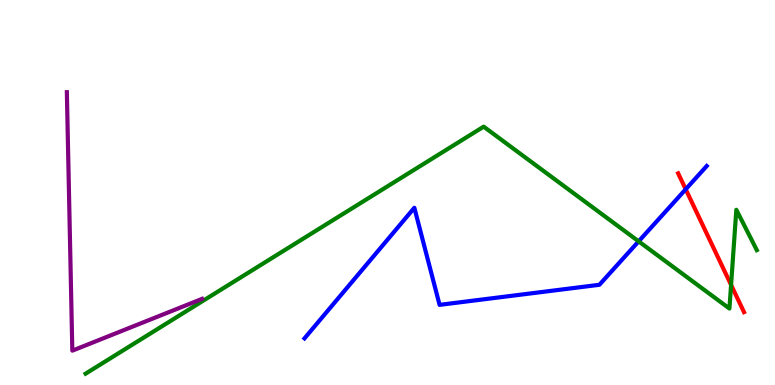[{'lines': ['blue', 'red'], 'intersections': [{'x': 8.85, 'y': 5.08}]}, {'lines': ['green', 'red'], 'intersections': [{'x': 9.43, 'y': 2.6}]}, {'lines': ['purple', 'red'], 'intersections': []}, {'lines': ['blue', 'green'], 'intersections': [{'x': 8.24, 'y': 3.73}]}, {'lines': ['blue', 'purple'], 'intersections': []}, {'lines': ['green', 'purple'], 'intersections': []}]